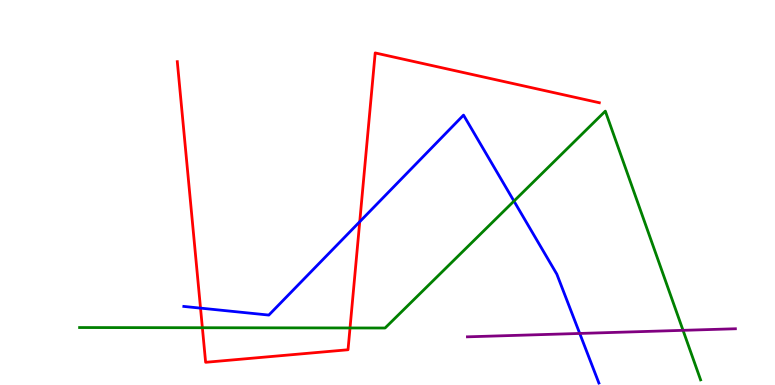[{'lines': ['blue', 'red'], 'intersections': [{'x': 2.59, 'y': 2.0}, {'x': 4.64, 'y': 4.24}]}, {'lines': ['green', 'red'], 'intersections': [{'x': 2.61, 'y': 1.49}, {'x': 4.52, 'y': 1.48}]}, {'lines': ['purple', 'red'], 'intersections': []}, {'lines': ['blue', 'green'], 'intersections': [{'x': 6.63, 'y': 4.78}]}, {'lines': ['blue', 'purple'], 'intersections': [{'x': 7.48, 'y': 1.34}]}, {'lines': ['green', 'purple'], 'intersections': [{'x': 8.81, 'y': 1.42}]}]